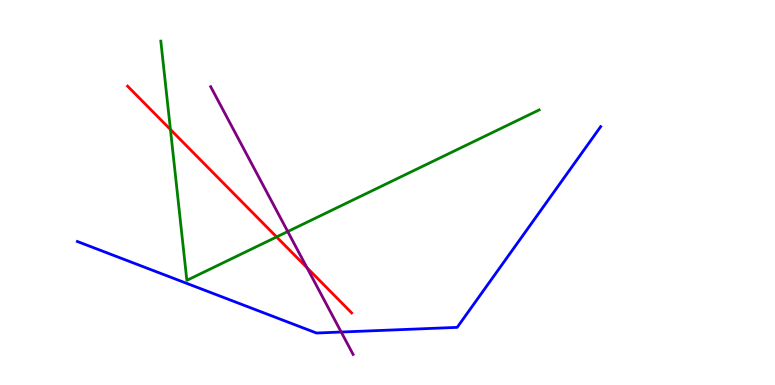[{'lines': ['blue', 'red'], 'intersections': []}, {'lines': ['green', 'red'], 'intersections': [{'x': 2.2, 'y': 6.64}, {'x': 3.57, 'y': 3.85}]}, {'lines': ['purple', 'red'], 'intersections': [{'x': 3.96, 'y': 3.05}]}, {'lines': ['blue', 'green'], 'intersections': []}, {'lines': ['blue', 'purple'], 'intersections': [{'x': 4.4, 'y': 1.38}]}, {'lines': ['green', 'purple'], 'intersections': [{'x': 3.71, 'y': 3.99}]}]